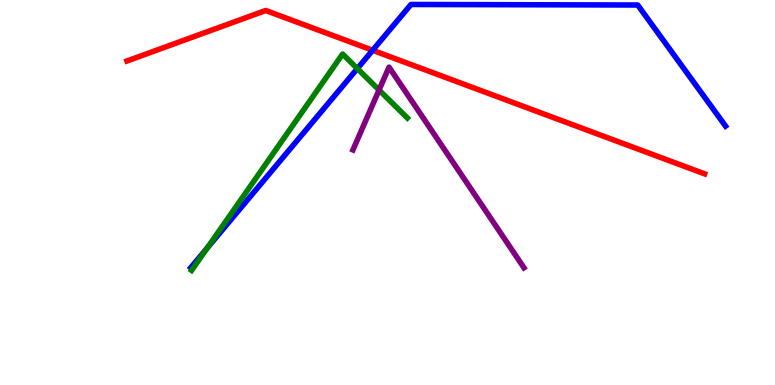[{'lines': ['blue', 'red'], 'intersections': [{'x': 4.81, 'y': 8.69}]}, {'lines': ['green', 'red'], 'intersections': []}, {'lines': ['purple', 'red'], 'intersections': []}, {'lines': ['blue', 'green'], 'intersections': [{'x': 2.67, 'y': 3.56}, {'x': 4.61, 'y': 8.22}]}, {'lines': ['blue', 'purple'], 'intersections': []}, {'lines': ['green', 'purple'], 'intersections': [{'x': 4.89, 'y': 7.66}]}]